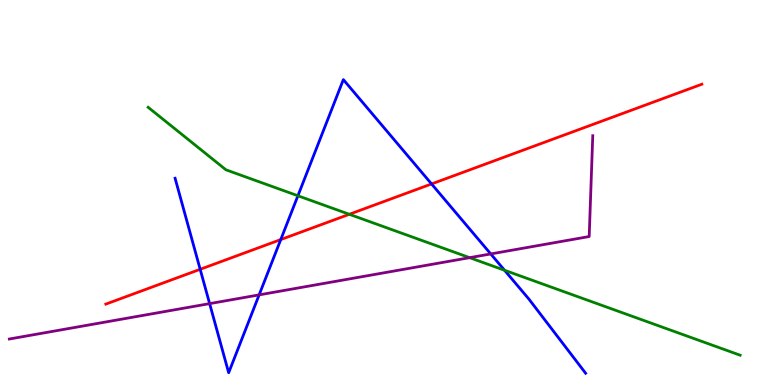[{'lines': ['blue', 'red'], 'intersections': [{'x': 2.58, 'y': 3.01}, {'x': 3.62, 'y': 3.78}, {'x': 5.57, 'y': 5.22}]}, {'lines': ['green', 'red'], 'intersections': [{'x': 4.51, 'y': 4.43}]}, {'lines': ['purple', 'red'], 'intersections': []}, {'lines': ['blue', 'green'], 'intersections': [{'x': 3.84, 'y': 4.92}, {'x': 6.51, 'y': 2.98}]}, {'lines': ['blue', 'purple'], 'intersections': [{'x': 2.7, 'y': 2.11}, {'x': 3.34, 'y': 2.34}, {'x': 6.33, 'y': 3.4}]}, {'lines': ['green', 'purple'], 'intersections': [{'x': 6.06, 'y': 3.31}]}]